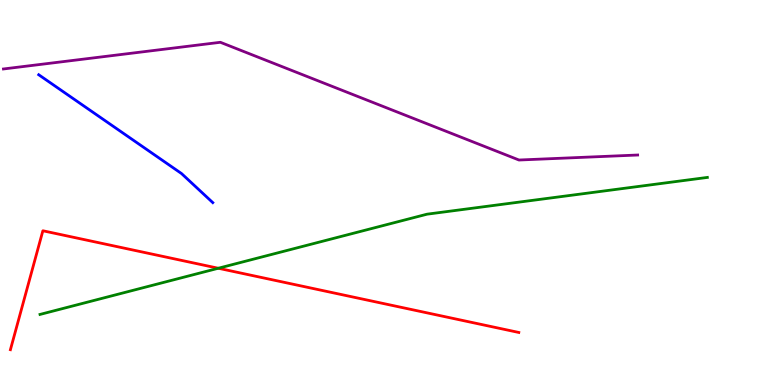[{'lines': ['blue', 'red'], 'intersections': []}, {'lines': ['green', 'red'], 'intersections': [{'x': 2.82, 'y': 3.03}]}, {'lines': ['purple', 'red'], 'intersections': []}, {'lines': ['blue', 'green'], 'intersections': []}, {'lines': ['blue', 'purple'], 'intersections': []}, {'lines': ['green', 'purple'], 'intersections': []}]